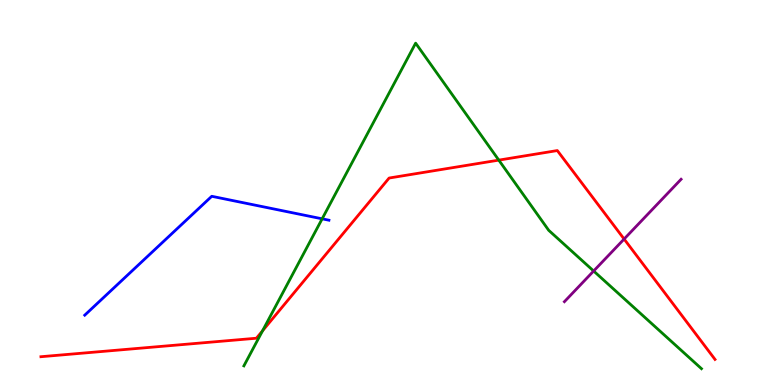[{'lines': ['blue', 'red'], 'intersections': []}, {'lines': ['green', 'red'], 'intersections': [{'x': 3.39, 'y': 1.41}, {'x': 6.44, 'y': 5.84}]}, {'lines': ['purple', 'red'], 'intersections': [{'x': 8.05, 'y': 3.79}]}, {'lines': ['blue', 'green'], 'intersections': [{'x': 4.16, 'y': 4.32}]}, {'lines': ['blue', 'purple'], 'intersections': []}, {'lines': ['green', 'purple'], 'intersections': [{'x': 7.66, 'y': 2.96}]}]